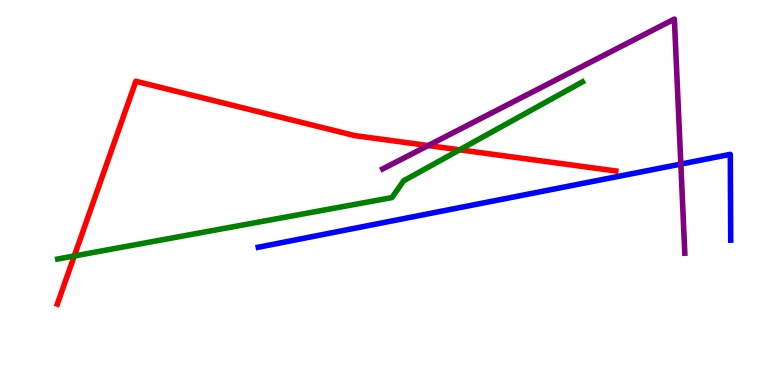[{'lines': ['blue', 'red'], 'intersections': []}, {'lines': ['green', 'red'], 'intersections': [{'x': 0.959, 'y': 3.35}, {'x': 5.93, 'y': 6.11}]}, {'lines': ['purple', 'red'], 'intersections': [{'x': 5.52, 'y': 6.22}]}, {'lines': ['blue', 'green'], 'intersections': []}, {'lines': ['blue', 'purple'], 'intersections': [{'x': 8.78, 'y': 5.74}]}, {'lines': ['green', 'purple'], 'intersections': []}]